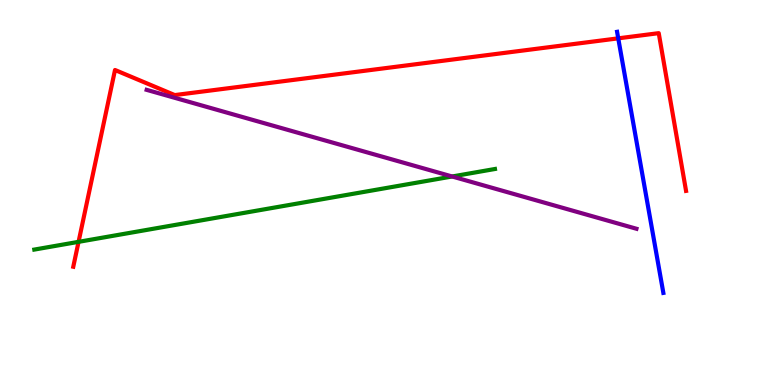[{'lines': ['blue', 'red'], 'intersections': [{'x': 7.98, 'y': 9.0}]}, {'lines': ['green', 'red'], 'intersections': [{'x': 1.01, 'y': 3.72}]}, {'lines': ['purple', 'red'], 'intersections': []}, {'lines': ['blue', 'green'], 'intersections': []}, {'lines': ['blue', 'purple'], 'intersections': []}, {'lines': ['green', 'purple'], 'intersections': [{'x': 5.83, 'y': 5.42}]}]